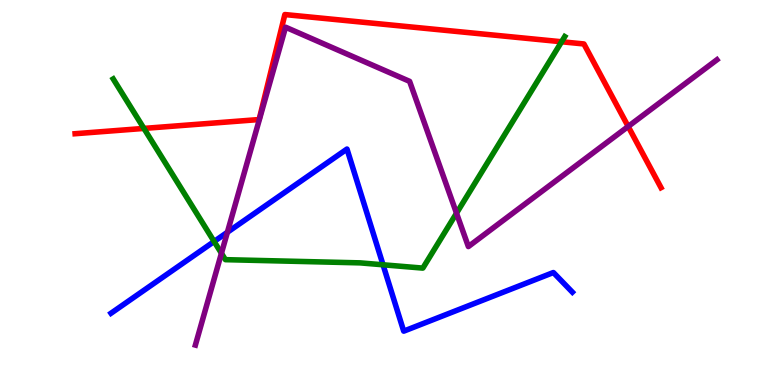[{'lines': ['blue', 'red'], 'intersections': []}, {'lines': ['green', 'red'], 'intersections': [{'x': 1.86, 'y': 6.66}, {'x': 7.25, 'y': 8.92}]}, {'lines': ['purple', 'red'], 'intersections': [{'x': 8.11, 'y': 6.72}]}, {'lines': ['blue', 'green'], 'intersections': [{'x': 2.76, 'y': 3.73}, {'x': 4.94, 'y': 3.12}]}, {'lines': ['blue', 'purple'], 'intersections': [{'x': 2.93, 'y': 3.97}]}, {'lines': ['green', 'purple'], 'intersections': [{'x': 2.86, 'y': 3.42}, {'x': 5.89, 'y': 4.46}]}]